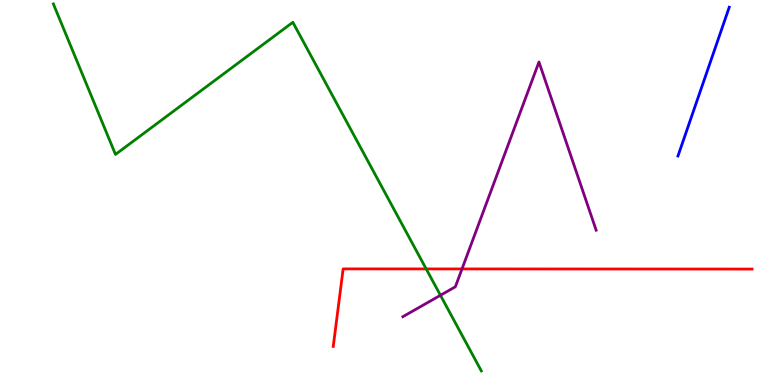[{'lines': ['blue', 'red'], 'intersections': []}, {'lines': ['green', 'red'], 'intersections': [{'x': 5.5, 'y': 3.01}]}, {'lines': ['purple', 'red'], 'intersections': [{'x': 5.96, 'y': 3.01}]}, {'lines': ['blue', 'green'], 'intersections': []}, {'lines': ['blue', 'purple'], 'intersections': []}, {'lines': ['green', 'purple'], 'intersections': [{'x': 5.68, 'y': 2.33}]}]